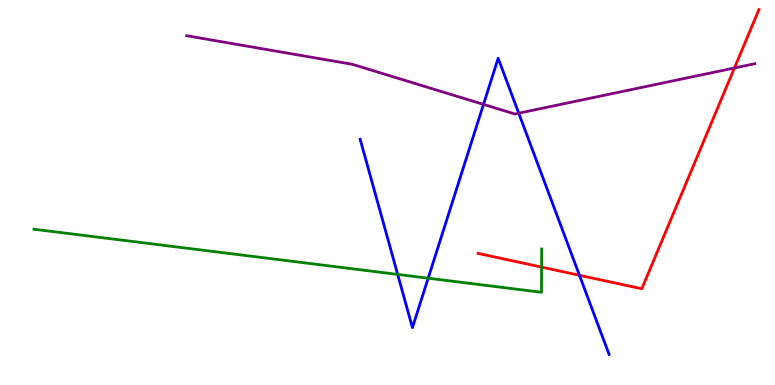[{'lines': ['blue', 'red'], 'intersections': [{'x': 7.48, 'y': 2.85}]}, {'lines': ['green', 'red'], 'intersections': [{'x': 6.99, 'y': 3.06}]}, {'lines': ['purple', 'red'], 'intersections': [{'x': 9.48, 'y': 8.23}]}, {'lines': ['blue', 'green'], 'intersections': [{'x': 5.13, 'y': 2.87}, {'x': 5.52, 'y': 2.77}]}, {'lines': ['blue', 'purple'], 'intersections': [{'x': 6.24, 'y': 7.29}, {'x': 6.69, 'y': 7.06}]}, {'lines': ['green', 'purple'], 'intersections': []}]